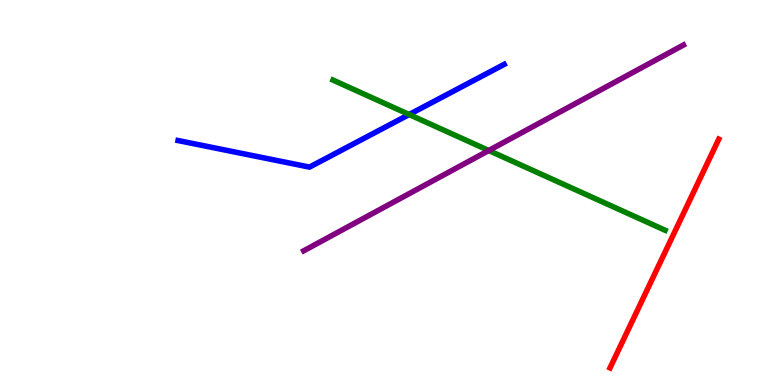[{'lines': ['blue', 'red'], 'intersections': []}, {'lines': ['green', 'red'], 'intersections': []}, {'lines': ['purple', 'red'], 'intersections': []}, {'lines': ['blue', 'green'], 'intersections': [{'x': 5.28, 'y': 7.03}]}, {'lines': ['blue', 'purple'], 'intersections': []}, {'lines': ['green', 'purple'], 'intersections': [{'x': 6.31, 'y': 6.09}]}]